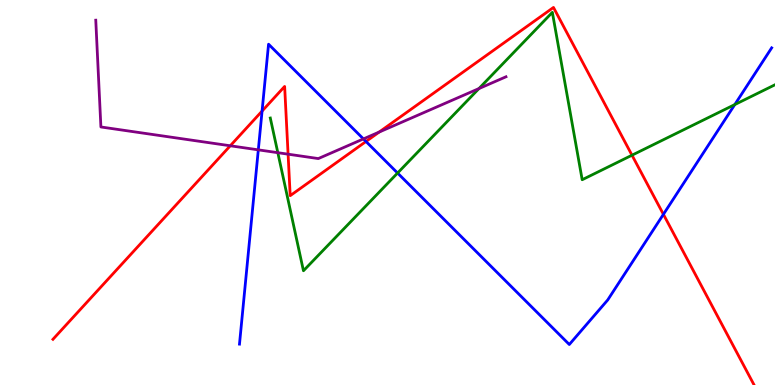[{'lines': ['blue', 'red'], 'intersections': [{'x': 3.38, 'y': 7.12}, {'x': 4.72, 'y': 6.32}, {'x': 8.56, 'y': 4.43}]}, {'lines': ['green', 'red'], 'intersections': [{'x': 8.15, 'y': 5.97}]}, {'lines': ['purple', 'red'], 'intersections': [{'x': 2.97, 'y': 6.21}, {'x': 3.72, 'y': 6.0}, {'x': 4.89, 'y': 6.57}]}, {'lines': ['blue', 'green'], 'intersections': [{'x': 5.13, 'y': 5.51}, {'x': 9.48, 'y': 7.28}]}, {'lines': ['blue', 'purple'], 'intersections': [{'x': 3.33, 'y': 6.11}, {'x': 4.69, 'y': 6.39}]}, {'lines': ['green', 'purple'], 'intersections': [{'x': 3.58, 'y': 6.03}, {'x': 6.18, 'y': 7.7}]}]